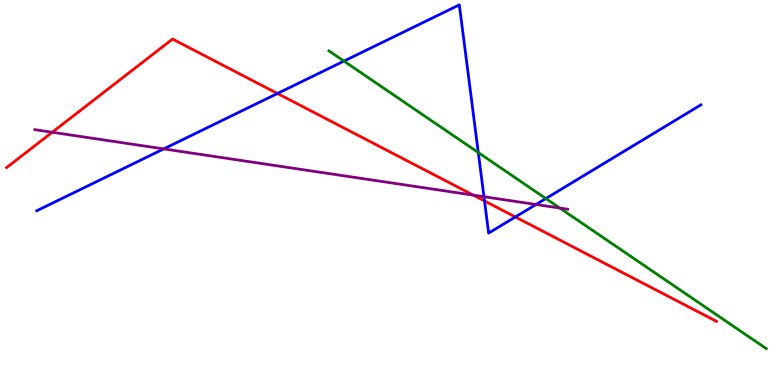[{'lines': ['blue', 'red'], 'intersections': [{'x': 3.58, 'y': 7.57}, {'x': 6.25, 'y': 4.78}, {'x': 6.65, 'y': 4.36}]}, {'lines': ['green', 'red'], 'intersections': []}, {'lines': ['purple', 'red'], 'intersections': [{'x': 0.674, 'y': 6.56}, {'x': 6.11, 'y': 4.93}]}, {'lines': ['blue', 'green'], 'intersections': [{'x': 4.44, 'y': 8.41}, {'x': 6.17, 'y': 6.04}, {'x': 7.04, 'y': 4.84}]}, {'lines': ['blue', 'purple'], 'intersections': [{'x': 2.11, 'y': 6.13}, {'x': 6.24, 'y': 4.89}, {'x': 6.92, 'y': 4.69}]}, {'lines': ['green', 'purple'], 'intersections': [{'x': 7.22, 'y': 4.6}]}]